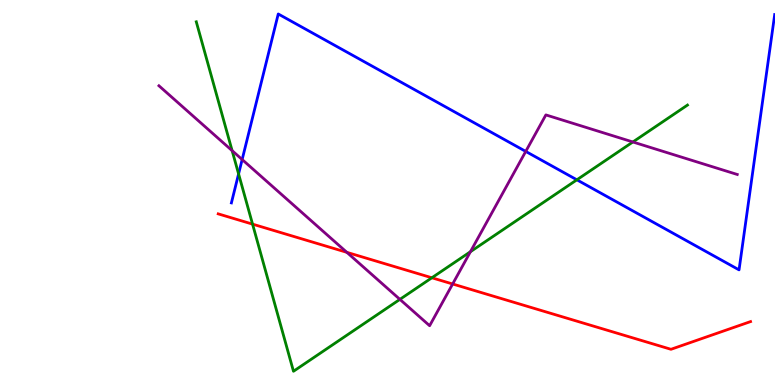[{'lines': ['blue', 'red'], 'intersections': []}, {'lines': ['green', 'red'], 'intersections': [{'x': 3.26, 'y': 4.18}, {'x': 5.57, 'y': 2.79}]}, {'lines': ['purple', 'red'], 'intersections': [{'x': 4.48, 'y': 3.45}, {'x': 5.84, 'y': 2.62}]}, {'lines': ['blue', 'green'], 'intersections': [{'x': 3.08, 'y': 5.48}, {'x': 7.44, 'y': 5.33}]}, {'lines': ['blue', 'purple'], 'intersections': [{'x': 3.12, 'y': 5.86}, {'x': 6.78, 'y': 6.07}]}, {'lines': ['green', 'purple'], 'intersections': [{'x': 3.0, 'y': 6.09}, {'x': 5.16, 'y': 2.22}, {'x': 6.07, 'y': 3.46}, {'x': 8.17, 'y': 6.31}]}]